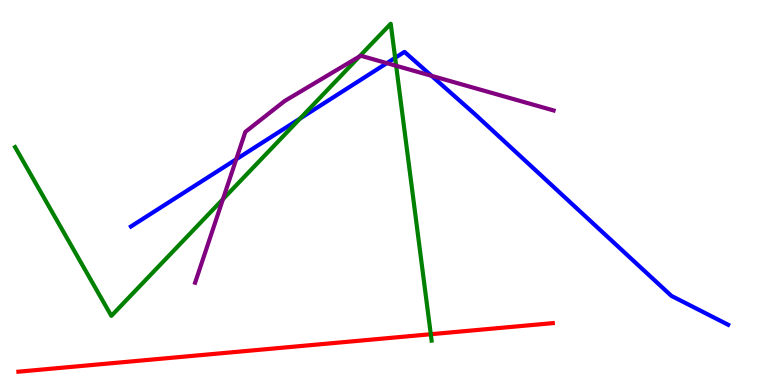[{'lines': ['blue', 'red'], 'intersections': []}, {'lines': ['green', 'red'], 'intersections': [{'x': 5.56, 'y': 1.32}]}, {'lines': ['purple', 'red'], 'intersections': []}, {'lines': ['blue', 'green'], 'intersections': [{'x': 3.87, 'y': 6.92}, {'x': 5.1, 'y': 8.5}]}, {'lines': ['blue', 'purple'], 'intersections': [{'x': 3.05, 'y': 5.86}, {'x': 4.99, 'y': 8.36}, {'x': 5.57, 'y': 8.03}]}, {'lines': ['green', 'purple'], 'intersections': [{'x': 2.88, 'y': 4.83}, {'x': 4.64, 'y': 8.53}, {'x': 5.11, 'y': 8.29}]}]